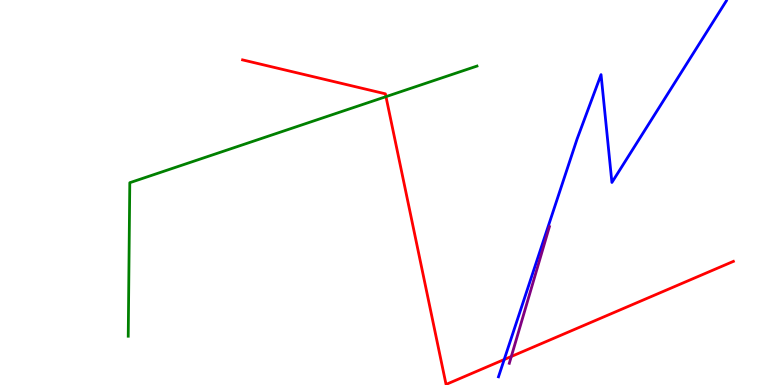[{'lines': ['blue', 'red'], 'intersections': [{'x': 6.51, 'y': 0.662}]}, {'lines': ['green', 'red'], 'intersections': [{'x': 4.98, 'y': 7.49}]}, {'lines': ['purple', 'red'], 'intersections': [{'x': 6.6, 'y': 0.741}]}, {'lines': ['blue', 'green'], 'intersections': []}, {'lines': ['blue', 'purple'], 'intersections': []}, {'lines': ['green', 'purple'], 'intersections': []}]